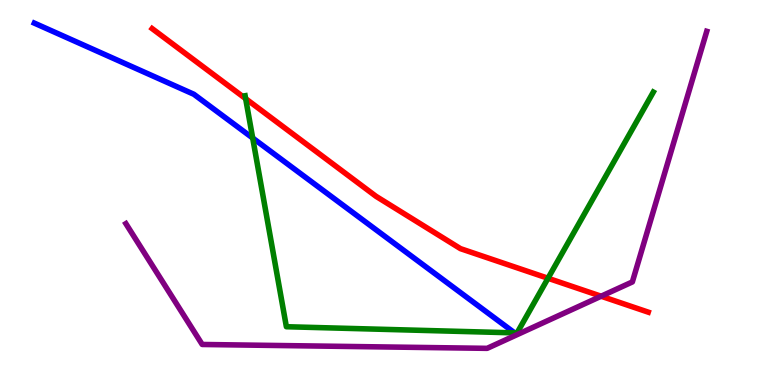[{'lines': ['blue', 'red'], 'intersections': []}, {'lines': ['green', 'red'], 'intersections': [{'x': 3.17, 'y': 7.44}, {'x': 7.07, 'y': 2.77}]}, {'lines': ['purple', 'red'], 'intersections': [{'x': 7.76, 'y': 2.31}]}, {'lines': ['blue', 'green'], 'intersections': [{'x': 3.26, 'y': 6.41}, {'x': 6.64, 'y': 1.35}]}, {'lines': ['blue', 'purple'], 'intersections': []}, {'lines': ['green', 'purple'], 'intersections': []}]